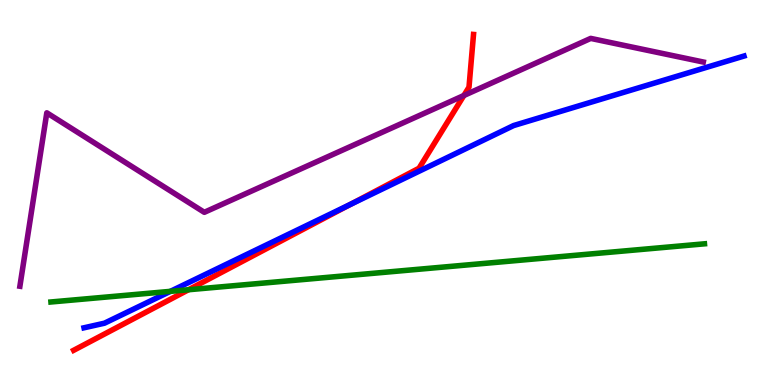[{'lines': ['blue', 'red'], 'intersections': [{'x': 4.52, 'y': 4.69}]}, {'lines': ['green', 'red'], 'intersections': [{'x': 2.43, 'y': 2.47}]}, {'lines': ['purple', 'red'], 'intersections': [{'x': 5.99, 'y': 7.52}]}, {'lines': ['blue', 'green'], 'intersections': [{'x': 2.2, 'y': 2.43}]}, {'lines': ['blue', 'purple'], 'intersections': []}, {'lines': ['green', 'purple'], 'intersections': []}]